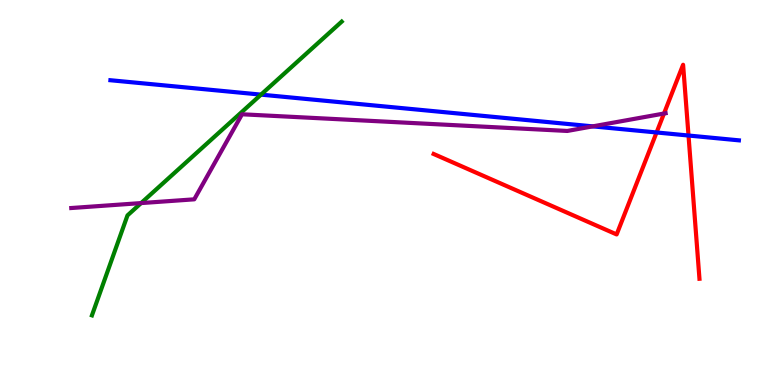[{'lines': ['blue', 'red'], 'intersections': [{'x': 8.47, 'y': 6.56}, {'x': 8.88, 'y': 6.48}]}, {'lines': ['green', 'red'], 'intersections': []}, {'lines': ['purple', 'red'], 'intersections': [{'x': 8.57, 'y': 7.05}]}, {'lines': ['blue', 'green'], 'intersections': [{'x': 3.37, 'y': 7.54}]}, {'lines': ['blue', 'purple'], 'intersections': [{'x': 7.65, 'y': 6.72}]}, {'lines': ['green', 'purple'], 'intersections': [{'x': 1.82, 'y': 4.73}]}]